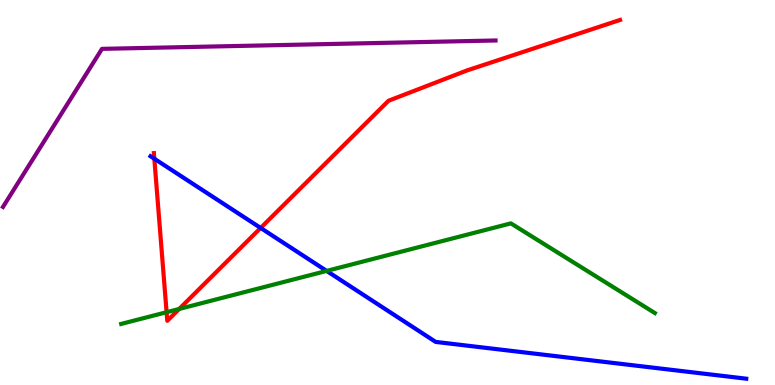[{'lines': ['blue', 'red'], 'intersections': [{'x': 1.99, 'y': 5.88}, {'x': 3.36, 'y': 4.08}]}, {'lines': ['green', 'red'], 'intersections': [{'x': 2.15, 'y': 1.89}, {'x': 2.31, 'y': 1.97}]}, {'lines': ['purple', 'red'], 'intersections': []}, {'lines': ['blue', 'green'], 'intersections': [{'x': 4.21, 'y': 2.96}]}, {'lines': ['blue', 'purple'], 'intersections': []}, {'lines': ['green', 'purple'], 'intersections': []}]